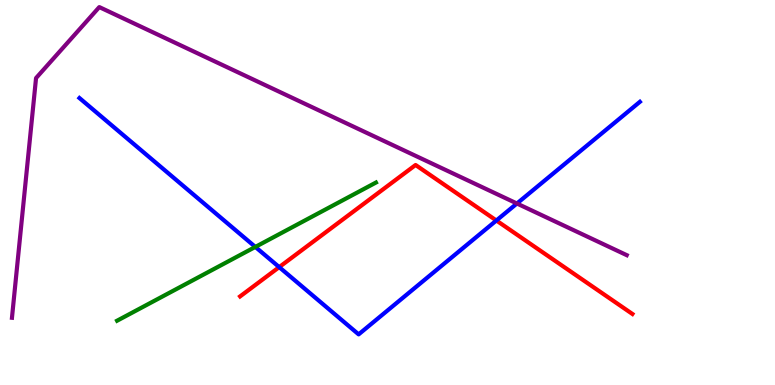[{'lines': ['blue', 'red'], 'intersections': [{'x': 3.6, 'y': 3.06}, {'x': 6.4, 'y': 4.27}]}, {'lines': ['green', 'red'], 'intersections': []}, {'lines': ['purple', 'red'], 'intersections': []}, {'lines': ['blue', 'green'], 'intersections': [{'x': 3.29, 'y': 3.59}]}, {'lines': ['blue', 'purple'], 'intersections': [{'x': 6.67, 'y': 4.71}]}, {'lines': ['green', 'purple'], 'intersections': []}]